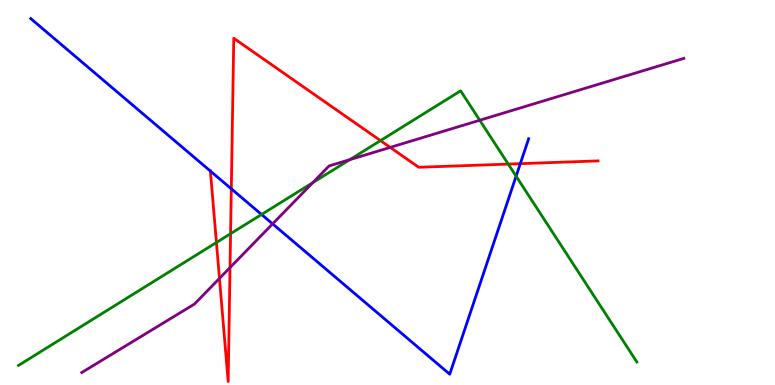[{'lines': ['blue', 'red'], 'intersections': [{'x': 2.71, 'y': 5.56}, {'x': 2.98, 'y': 5.1}, {'x': 6.71, 'y': 5.75}]}, {'lines': ['green', 'red'], 'intersections': [{'x': 2.79, 'y': 3.7}, {'x': 2.98, 'y': 3.93}, {'x': 4.91, 'y': 6.35}, {'x': 6.56, 'y': 5.74}]}, {'lines': ['purple', 'red'], 'intersections': [{'x': 2.83, 'y': 2.77}, {'x': 2.97, 'y': 3.05}, {'x': 5.03, 'y': 6.17}]}, {'lines': ['blue', 'green'], 'intersections': [{'x': 3.37, 'y': 4.43}, {'x': 6.66, 'y': 5.42}]}, {'lines': ['blue', 'purple'], 'intersections': [{'x': 3.52, 'y': 4.19}]}, {'lines': ['green', 'purple'], 'intersections': [{'x': 4.04, 'y': 5.26}, {'x': 4.51, 'y': 5.85}, {'x': 6.19, 'y': 6.88}]}]